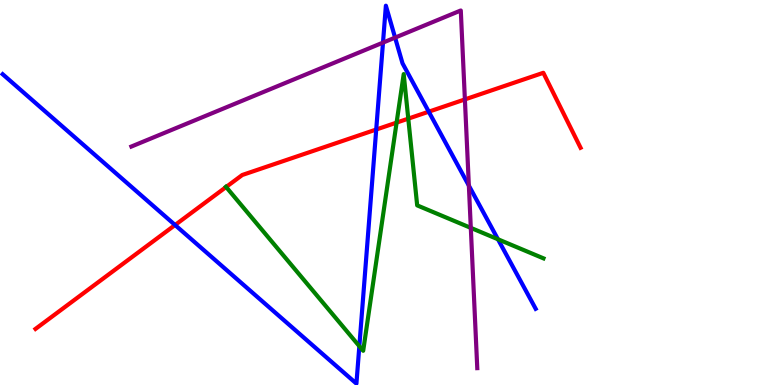[{'lines': ['blue', 'red'], 'intersections': [{'x': 2.26, 'y': 4.16}, {'x': 4.85, 'y': 6.64}, {'x': 5.53, 'y': 7.1}]}, {'lines': ['green', 'red'], 'intersections': [{'x': 2.92, 'y': 5.14}, {'x': 5.12, 'y': 6.82}, {'x': 5.27, 'y': 6.92}]}, {'lines': ['purple', 'red'], 'intersections': [{'x': 6.0, 'y': 7.42}]}, {'lines': ['blue', 'green'], 'intersections': [{'x': 4.64, 'y': 1.01}, {'x': 6.43, 'y': 3.79}]}, {'lines': ['blue', 'purple'], 'intersections': [{'x': 4.94, 'y': 8.89}, {'x': 5.1, 'y': 9.02}, {'x': 6.05, 'y': 5.18}]}, {'lines': ['green', 'purple'], 'intersections': [{'x': 6.07, 'y': 4.08}]}]